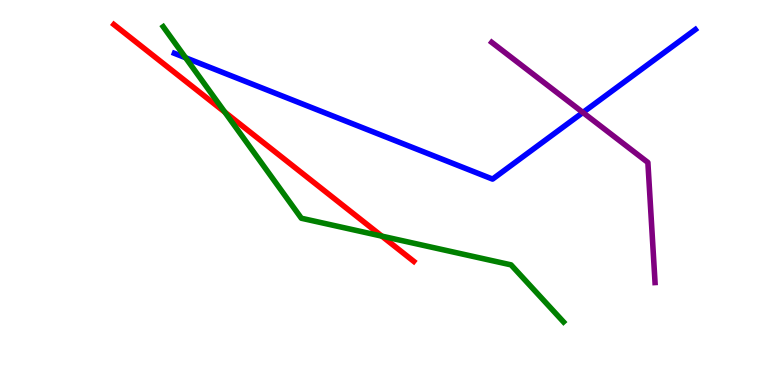[{'lines': ['blue', 'red'], 'intersections': []}, {'lines': ['green', 'red'], 'intersections': [{'x': 2.9, 'y': 7.09}, {'x': 4.93, 'y': 3.87}]}, {'lines': ['purple', 'red'], 'intersections': []}, {'lines': ['blue', 'green'], 'intersections': [{'x': 2.39, 'y': 8.5}]}, {'lines': ['blue', 'purple'], 'intersections': [{'x': 7.52, 'y': 7.08}]}, {'lines': ['green', 'purple'], 'intersections': []}]